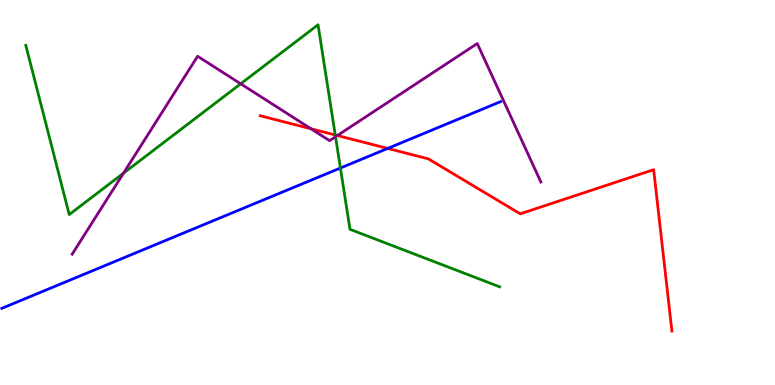[{'lines': ['blue', 'red'], 'intersections': [{'x': 5.0, 'y': 6.14}]}, {'lines': ['green', 'red'], 'intersections': [{'x': 4.33, 'y': 6.49}]}, {'lines': ['purple', 'red'], 'intersections': [{'x': 4.01, 'y': 6.66}, {'x': 4.35, 'y': 6.48}]}, {'lines': ['blue', 'green'], 'intersections': [{'x': 4.39, 'y': 5.64}]}, {'lines': ['blue', 'purple'], 'intersections': []}, {'lines': ['green', 'purple'], 'intersections': [{'x': 1.59, 'y': 5.5}, {'x': 3.11, 'y': 7.82}, {'x': 4.33, 'y': 6.45}]}]